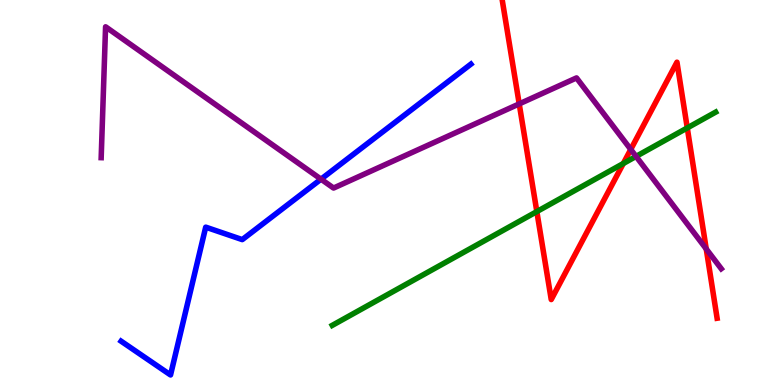[{'lines': ['blue', 'red'], 'intersections': []}, {'lines': ['green', 'red'], 'intersections': [{'x': 6.93, 'y': 4.5}, {'x': 8.04, 'y': 5.75}, {'x': 8.87, 'y': 6.68}]}, {'lines': ['purple', 'red'], 'intersections': [{'x': 6.7, 'y': 7.3}, {'x': 8.14, 'y': 6.12}, {'x': 9.11, 'y': 3.53}]}, {'lines': ['blue', 'green'], 'intersections': []}, {'lines': ['blue', 'purple'], 'intersections': [{'x': 4.14, 'y': 5.35}]}, {'lines': ['green', 'purple'], 'intersections': [{'x': 8.21, 'y': 5.94}]}]